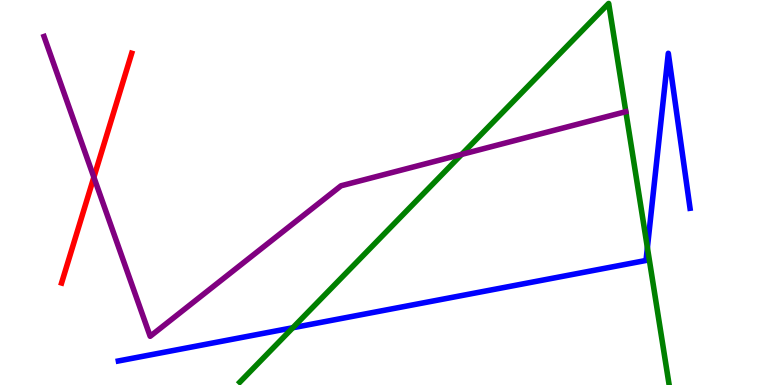[{'lines': ['blue', 'red'], 'intersections': []}, {'lines': ['green', 'red'], 'intersections': []}, {'lines': ['purple', 'red'], 'intersections': [{'x': 1.21, 'y': 5.4}]}, {'lines': ['blue', 'green'], 'intersections': [{'x': 3.78, 'y': 1.49}, {'x': 8.35, 'y': 3.57}]}, {'lines': ['blue', 'purple'], 'intersections': []}, {'lines': ['green', 'purple'], 'intersections': [{'x': 5.96, 'y': 5.99}]}]